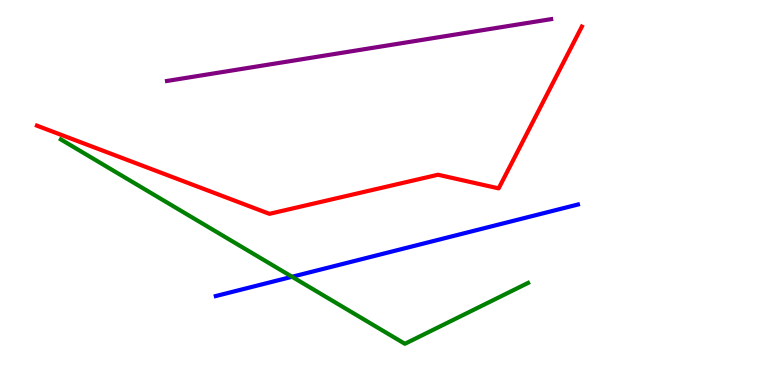[{'lines': ['blue', 'red'], 'intersections': []}, {'lines': ['green', 'red'], 'intersections': []}, {'lines': ['purple', 'red'], 'intersections': []}, {'lines': ['blue', 'green'], 'intersections': [{'x': 3.77, 'y': 2.81}]}, {'lines': ['blue', 'purple'], 'intersections': []}, {'lines': ['green', 'purple'], 'intersections': []}]